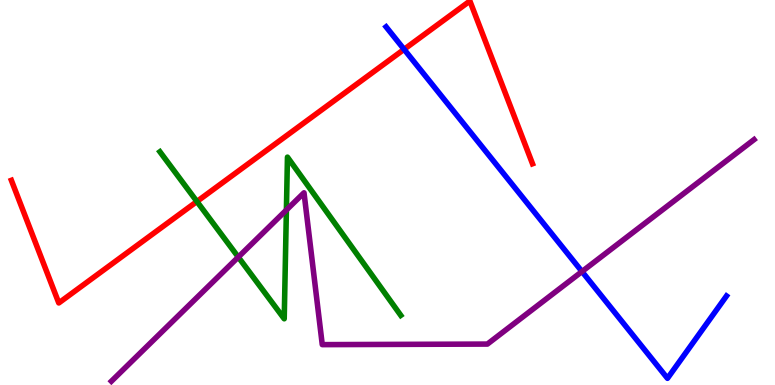[{'lines': ['blue', 'red'], 'intersections': [{'x': 5.21, 'y': 8.72}]}, {'lines': ['green', 'red'], 'intersections': [{'x': 2.54, 'y': 4.77}]}, {'lines': ['purple', 'red'], 'intersections': []}, {'lines': ['blue', 'green'], 'intersections': []}, {'lines': ['blue', 'purple'], 'intersections': [{'x': 7.51, 'y': 2.95}]}, {'lines': ['green', 'purple'], 'intersections': [{'x': 3.07, 'y': 3.32}, {'x': 3.7, 'y': 4.55}]}]